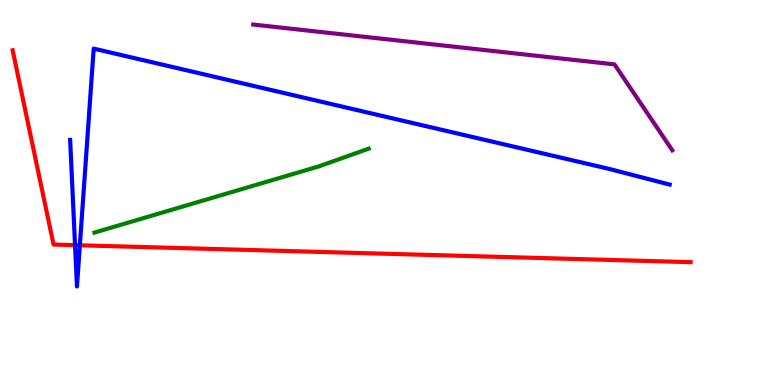[{'lines': ['blue', 'red'], 'intersections': [{'x': 0.968, 'y': 3.63}, {'x': 1.03, 'y': 3.63}]}, {'lines': ['green', 'red'], 'intersections': []}, {'lines': ['purple', 'red'], 'intersections': []}, {'lines': ['blue', 'green'], 'intersections': []}, {'lines': ['blue', 'purple'], 'intersections': []}, {'lines': ['green', 'purple'], 'intersections': []}]